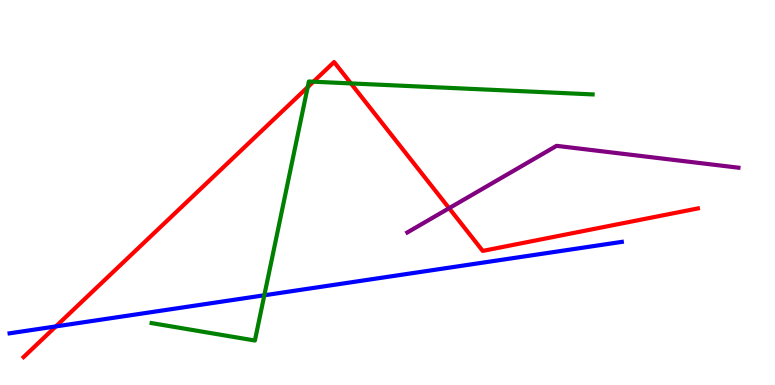[{'lines': ['blue', 'red'], 'intersections': [{'x': 0.721, 'y': 1.52}]}, {'lines': ['green', 'red'], 'intersections': [{'x': 3.97, 'y': 7.74}, {'x': 4.04, 'y': 7.88}, {'x': 4.53, 'y': 7.83}]}, {'lines': ['purple', 'red'], 'intersections': [{'x': 5.8, 'y': 4.59}]}, {'lines': ['blue', 'green'], 'intersections': [{'x': 3.41, 'y': 2.33}]}, {'lines': ['blue', 'purple'], 'intersections': []}, {'lines': ['green', 'purple'], 'intersections': []}]